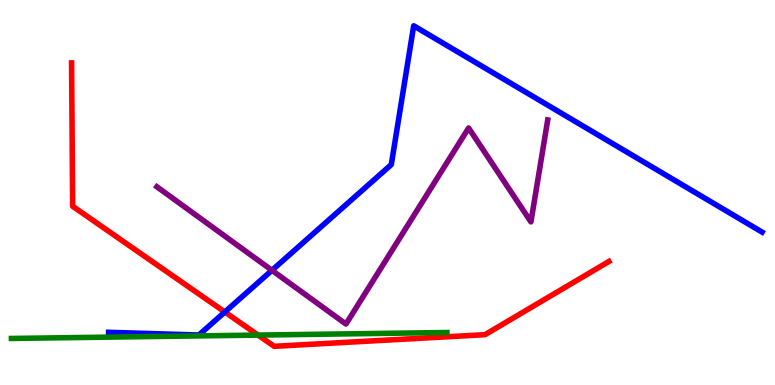[{'lines': ['blue', 'red'], 'intersections': [{'x': 2.9, 'y': 1.9}]}, {'lines': ['green', 'red'], 'intersections': [{'x': 3.33, 'y': 1.3}]}, {'lines': ['purple', 'red'], 'intersections': []}, {'lines': ['blue', 'green'], 'intersections': []}, {'lines': ['blue', 'purple'], 'intersections': [{'x': 3.51, 'y': 2.98}]}, {'lines': ['green', 'purple'], 'intersections': []}]